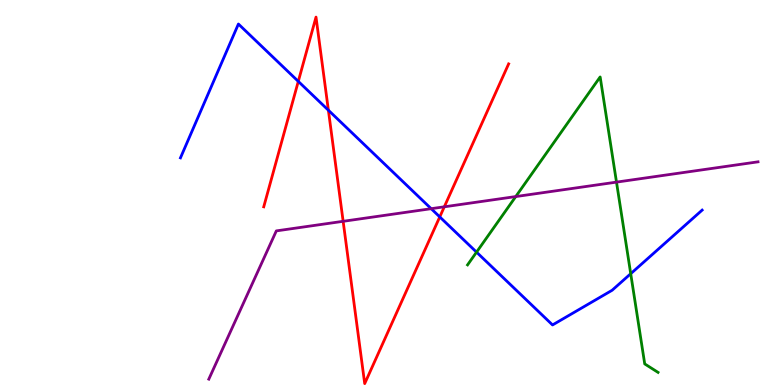[{'lines': ['blue', 'red'], 'intersections': [{'x': 3.85, 'y': 7.89}, {'x': 4.24, 'y': 7.14}, {'x': 5.67, 'y': 4.37}]}, {'lines': ['green', 'red'], 'intersections': []}, {'lines': ['purple', 'red'], 'intersections': [{'x': 4.43, 'y': 4.25}, {'x': 5.73, 'y': 4.63}]}, {'lines': ['blue', 'green'], 'intersections': [{'x': 6.15, 'y': 3.45}, {'x': 8.14, 'y': 2.89}]}, {'lines': ['blue', 'purple'], 'intersections': [{'x': 5.56, 'y': 4.58}]}, {'lines': ['green', 'purple'], 'intersections': [{'x': 6.65, 'y': 4.89}, {'x': 7.95, 'y': 5.27}]}]